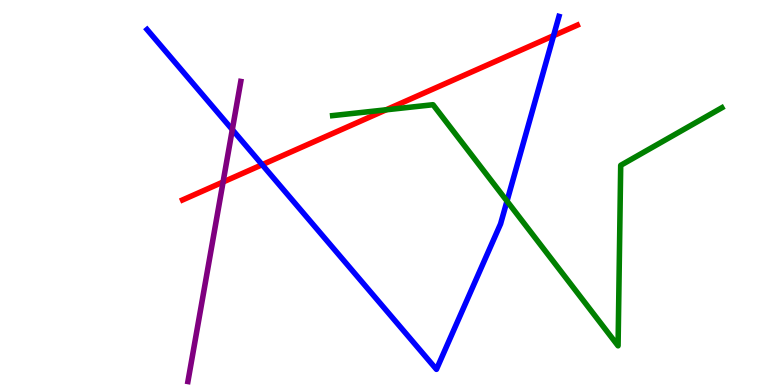[{'lines': ['blue', 'red'], 'intersections': [{'x': 3.38, 'y': 5.72}, {'x': 7.14, 'y': 9.07}]}, {'lines': ['green', 'red'], 'intersections': [{'x': 4.98, 'y': 7.15}]}, {'lines': ['purple', 'red'], 'intersections': [{'x': 2.88, 'y': 5.27}]}, {'lines': ['blue', 'green'], 'intersections': [{'x': 6.54, 'y': 4.78}]}, {'lines': ['blue', 'purple'], 'intersections': [{'x': 3.0, 'y': 6.63}]}, {'lines': ['green', 'purple'], 'intersections': []}]